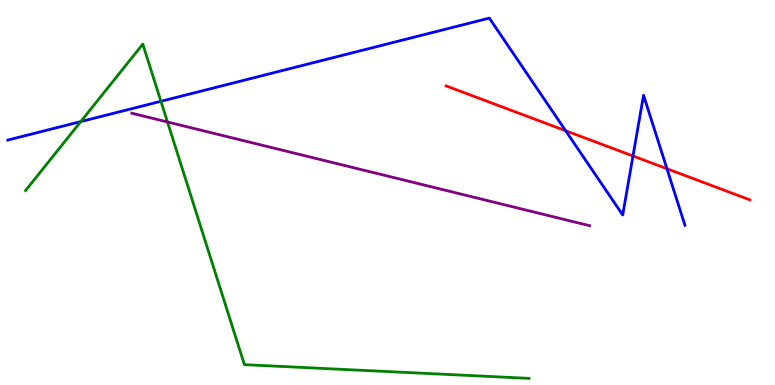[{'lines': ['blue', 'red'], 'intersections': [{'x': 7.3, 'y': 6.6}, {'x': 8.17, 'y': 5.95}, {'x': 8.61, 'y': 5.62}]}, {'lines': ['green', 'red'], 'intersections': []}, {'lines': ['purple', 'red'], 'intersections': []}, {'lines': ['blue', 'green'], 'intersections': [{'x': 1.04, 'y': 6.84}, {'x': 2.08, 'y': 7.37}]}, {'lines': ['blue', 'purple'], 'intersections': []}, {'lines': ['green', 'purple'], 'intersections': [{'x': 2.16, 'y': 6.83}]}]